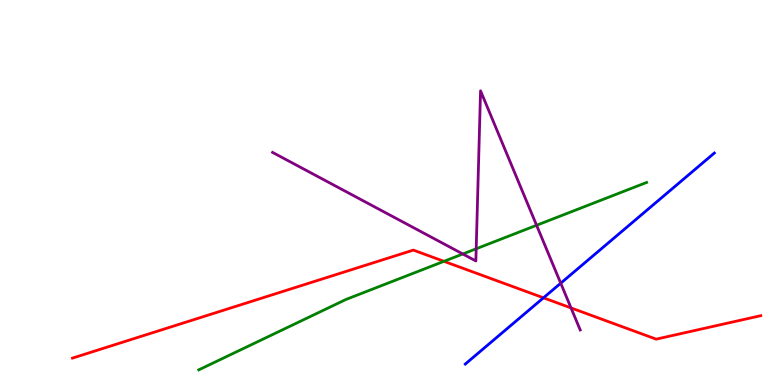[{'lines': ['blue', 'red'], 'intersections': [{'x': 7.01, 'y': 2.26}]}, {'lines': ['green', 'red'], 'intersections': [{'x': 5.73, 'y': 3.21}]}, {'lines': ['purple', 'red'], 'intersections': [{'x': 7.37, 'y': 2.0}]}, {'lines': ['blue', 'green'], 'intersections': []}, {'lines': ['blue', 'purple'], 'intersections': [{'x': 7.24, 'y': 2.64}]}, {'lines': ['green', 'purple'], 'intersections': [{'x': 5.97, 'y': 3.4}, {'x': 6.14, 'y': 3.54}, {'x': 6.92, 'y': 4.15}]}]